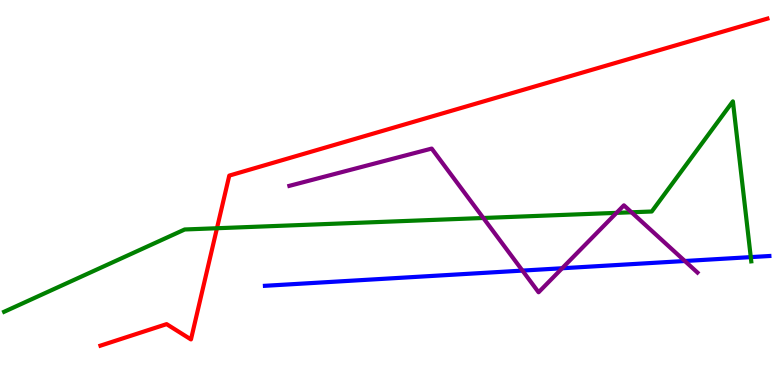[{'lines': ['blue', 'red'], 'intersections': []}, {'lines': ['green', 'red'], 'intersections': [{'x': 2.8, 'y': 4.07}]}, {'lines': ['purple', 'red'], 'intersections': []}, {'lines': ['blue', 'green'], 'intersections': [{'x': 9.69, 'y': 3.32}]}, {'lines': ['blue', 'purple'], 'intersections': [{'x': 6.74, 'y': 2.97}, {'x': 7.25, 'y': 3.03}, {'x': 8.84, 'y': 3.22}]}, {'lines': ['green', 'purple'], 'intersections': [{'x': 6.24, 'y': 4.34}, {'x': 7.96, 'y': 4.47}, {'x': 8.15, 'y': 4.49}]}]